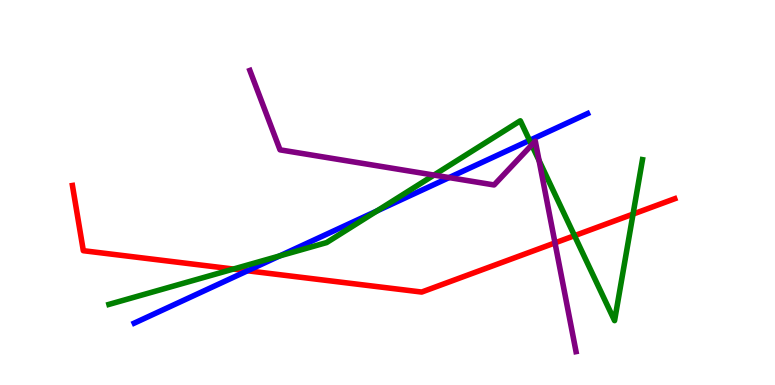[{'lines': ['blue', 'red'], 'intersections': [{'x': 3.19, 'y': 2.97}]}, {'lines': ['green', 'red'], 'intersections': [{'x': 3.01, 'y': 3.01}, {'x': 7.41, 'y': 3.88}, {'x': 8.17, 'y': 4.44}]}, {'lines': ['purple', 'red'], 'intersections': [{'x': 7.16, 'y': 3.69}]}, {'lines': ['blue', 'green'], 'intersections': [{'x': 3.61, 'y': 3.35}, {'x': 4.86, 'y': 4.52}, {'x': 6.83, 'y': 6.35}]}, {'lines': ['blue', 'purple'], 'intersections': [{'x': 5.8, 'y': 5.39}]}, {'lines': ['green', 'purple'], 'intersections': [{'x': 5.6, 'y': 5.45}, {'x': 6.86, 'y': 6.23}, {'x': 6.96, 'y': 5.83}]}]